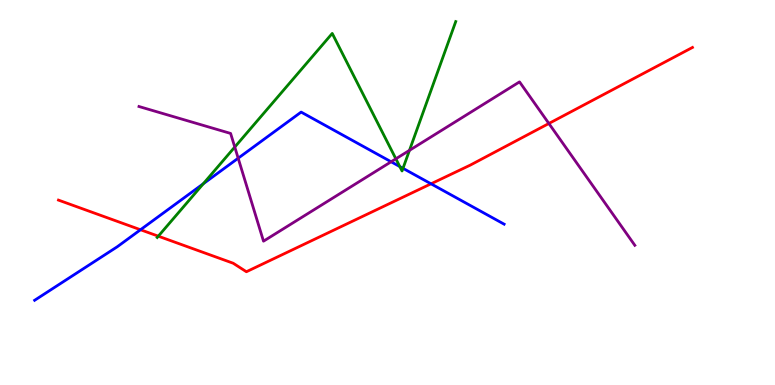[{'lines': ['blue', 'red'], 'intersections': [{'x': 1.81, 'y': 4.03}, {'x': 5.56, 'y': 5.23}]}, {'lines': ['green', 'red'], 'intersections': [{'x': 2.04, 'y': 3.87}]}, {'lines': ['purple', 'red'], 'intersections': [{'x': 7.08, 'y': 6.79}]}, {'lines': ['blue', 'green'], 'intersections': [{'x': 2.62, 'y': 5.23}, {'x': 5.16, 'y': 5.67}, {'x': 5.2, 'y': 5.63}]}, {'lines': ['blue', 'purple'], 'intersections': [{'x': 3.07, 'y': 5.89}, {'x': 5.05, 'y': 5.8}]}, {'lines': ['green', 'purple'], 'intersections': [{'x': 3.03, 'y': 6.18}, {'x': 5.11, 'y': 5.87}, {'x': 5.28, 'y': 6.09}]}]